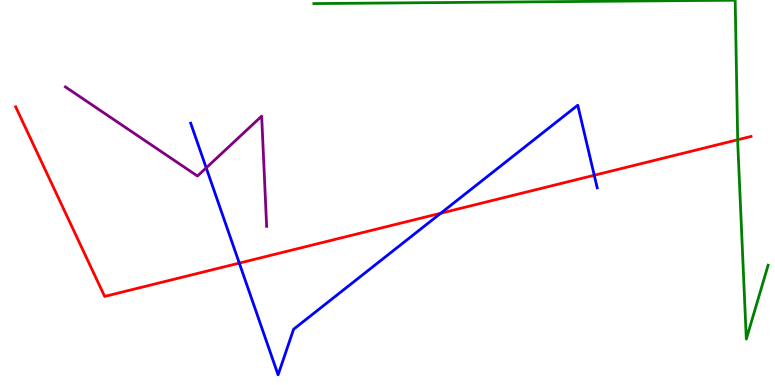[{'lines': ['blue', 'red'], 'intersections': [{'x': 3.09, 'y': 3.17}, {'x': 5.69, 'y': 4.46}, {'x': 7.67, 'y': 5.45}]}, {'lines': ['green', 'red'], 'intersections': [{'x': 9.52, 'y': 6.37}]}, {'lines': ['purple', 'red'], 'intersections': []}, {'lines': ['blue', 'green'], 'intersections': []}, {'lines': ['blue', 'purple'], 'intersections': [{'x': 2.66, 'y': 5.64}]}, {'lines': ['green', 'purple'], 'intersections': []}]